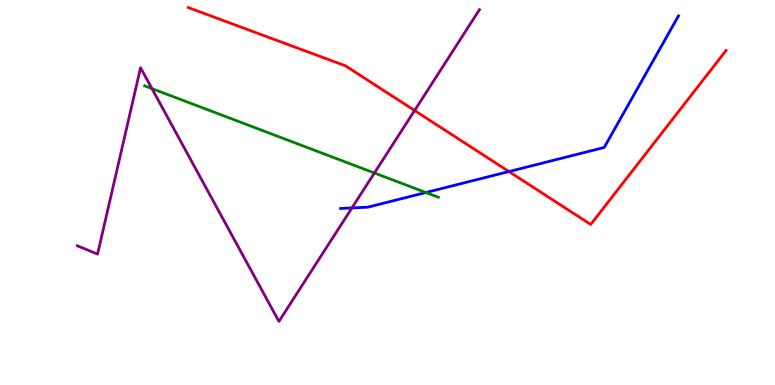[{'lines': ['blue', 'red'], 'intersections': [{'x': 6.57, 'y': 5.54}]}, {'lines': ['green', 'red'], 'intersections': []}, {'lines': ['purple', 'red'], 'intersections': [{'x': 5.35, 'y': 7.13}]}, {'lines': ['blue', 'green'], 'intersections': [{'x': 5.5, 'y': 5.0}]}, {'lines': ['blue', 'purple'], 'intersections': [{'x': 4.54, 'y': 4.6}]}, {'lines': ['green', 'purple'], 'intersections': [{'x': 1.96, 'y': 7.7}, {'x': 4.83, 'y': 5.51}]}]